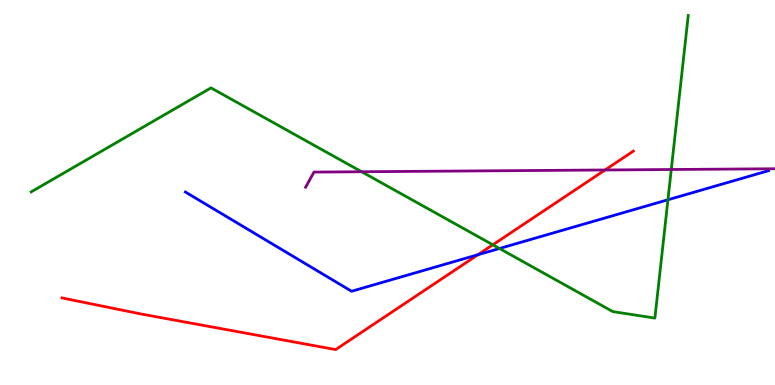[{'lines': ['blue', 'red'], 'intersections': [{'x': 6.17, 'y': 3.38}]}, {'lines': ['green', 'red'], 'intersections': [{'x': 6.36, 'y': 3.64}]}, {'lines': ['purple', 'red'], 'intersections': [{'x': 7.81, 'y': 5.58}]}, {'lines': ['blue', 'green'], 'intersections': [{'x': 6.44, 'y': 3.55}, {'x': 8.62, 'y': 4.81}]}, {'lines': ['blue', 'purple'], 'intersections': []}, {'lines': ['green', 'purple'], 'intersections': [{'x': 4.67, 'y': 5.54}, {'x': 8.66, 'y': 5.6}]}]